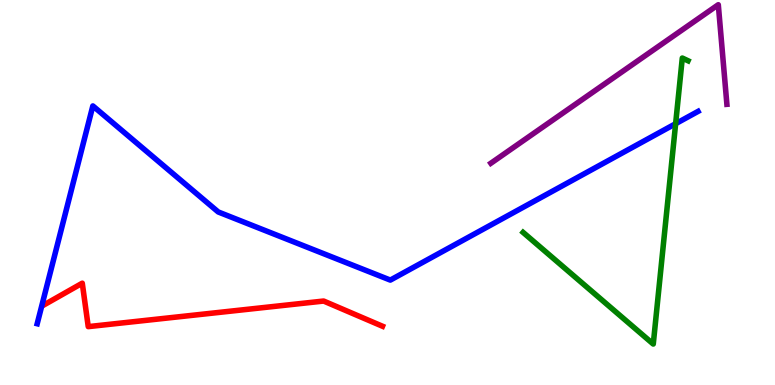[{'lines': ['blue', 'red'], 'intersections': []}, {'lines': ['green', 'red'], 'intersections': []}, {'lines': ['purple', 'red'], 'intersections': []}, {'lines': ['blue', 'green'], 'intersections': [{'x': 8.72, 'y': 6.79}]}, {'lines': ['blue', 'purple'], 'intersections': []}, {'lines': ['green', 'purple'], 'intersections': []}]